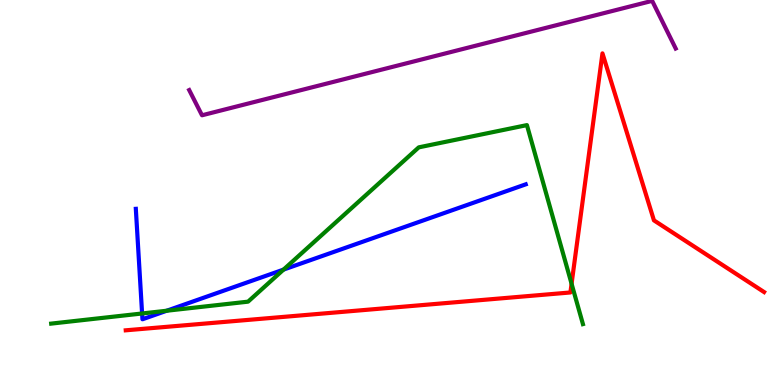[{'lines': ['blue', 'red'], 'intersections': []}, {'lines': ['green', 'red'], 'intersections': [{'x': 7.38, 'y': 2.63}]}, {'lines': ['purple', 'red'], 'intersections': []}, {'lines': ['blue', 'green'], 'intersections': [{'x': 1.83, 'y': 1.86}, {'x': 2.15, 'y': 1.93}, {'x': 3.66, 'y': 3.0}]}, {'lines': ['blue', 'purple'], 'intersections': []}, {'lines': ['green', 'purple'], 'intersections': []}]